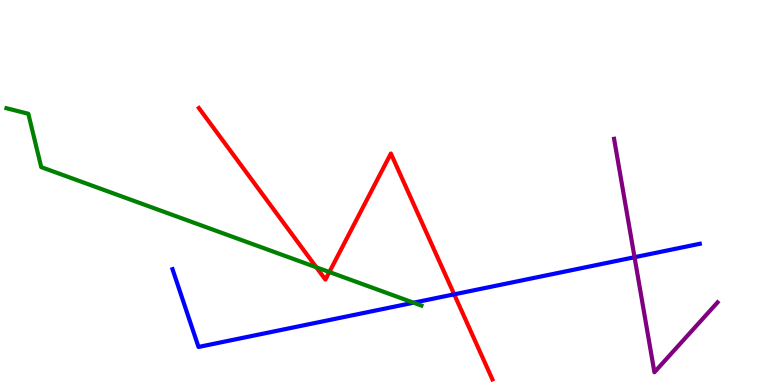[{'lines': ['blue', 'red'], 'intersections': [{'x': 5.86, 'y': 2.35}]}, {'lines': ['green', 'red'], 'intersections': [{'x': 4.08, 'y': 3.06}, {'x': 4.25, 'y': 2.93}]}, {'lines': ['purple', 'red'], 'intersections': []}, {'lines': ['blue', 'green'], 'intersections': [{'x': 5.34, 'y': 2.14}]}, {'lines': ['blue', 'purple'], 'intersections': [{'x': 8.19, 'y': 3.32}]}, {'lines': ['green', 'purple'], 'intersections': []}]